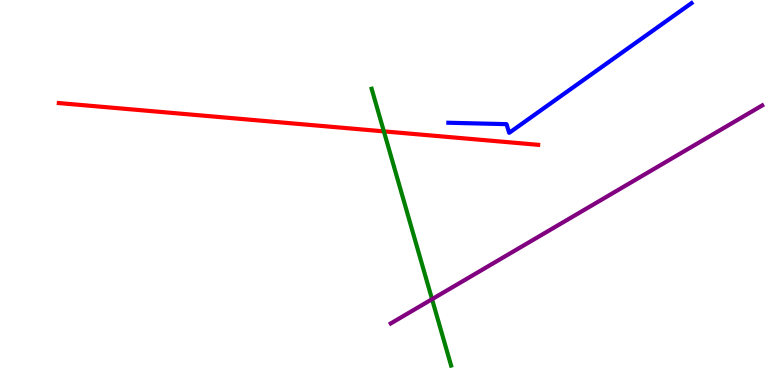[{'lines': ['blue', 'red'], 'intersections': []}, {'lines': ['green', 'red'], 'intersections': [{'x': 4.95, 'y': 6.59}]}, {'lines': ['purple', 'red'], 'intersections': []}, {'lines': ['blue', 'green'], 'intersections': []}, {'lines': ['blue', 'purple'], 'intersections': []}, {'lines': ['green', 'purple'], 'intersections': [{'x': 5.57, 'y': 2.23}]}]